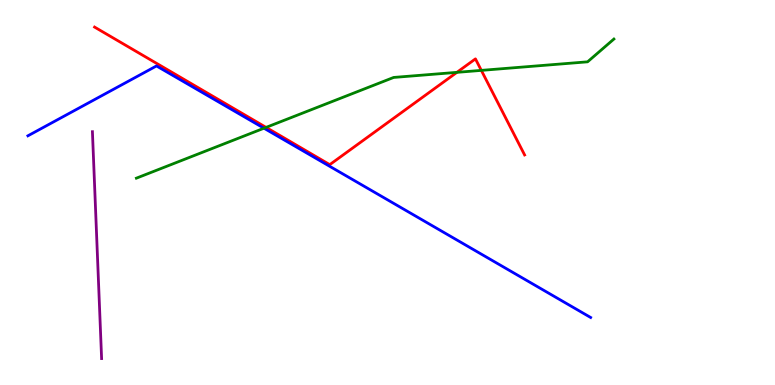[{'lines': ['blue', 'red'], 'intersections': []}, {'lines': ['green', 'red'], 'intersections': [{'x': 3.43, 'y': 6.69}, {'x': 5.9, 'y': 8.12}, {'x': 6.21, 'y': 8.17}]}, {'lines': ['purple', 'red'], 'intersections': []}, {'lines': ['blue', 'green'], 'intersections': [{'x': 3.41, 'y': 6.67}]}, {'lines': ['blue', 'purple'], 'intersections': []}, {'lines': ['green', 'purple'], 'intersections': []}]